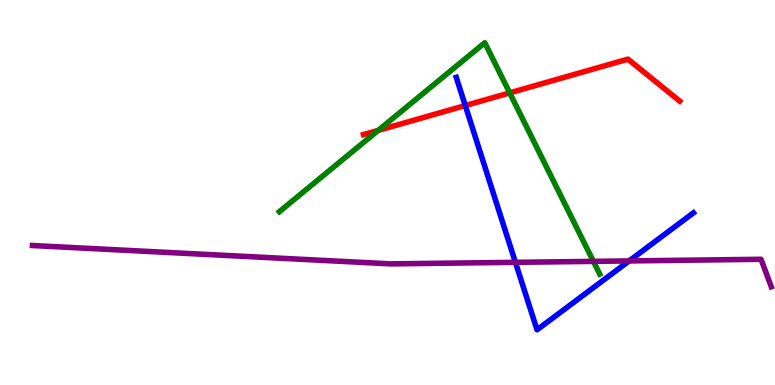[{'lines': ['blue', 'red'], 'intersections': [{'x': 6.0, 'y': 7.26}]}, {'lines': ['green', 'red'], 'intersections': [{'x': 4.88, 'y': 6.61}, {'x': 6.58, 'y': 7.59}]}, {'lines': ['purple', 'red'], 'intersections': []}, {'lines': ['blue', 'green'], 'intersections': []}, {'lines': ['blue', 'purple'], 'intersections': [{'x': 6.65, 'y': 3.19}, {'x': 8.12, 'y': 3.22}]}, {'lines': ['green', 'purple'], 'intersections': [{'x': 7.66, 'y': 3.21}]}]